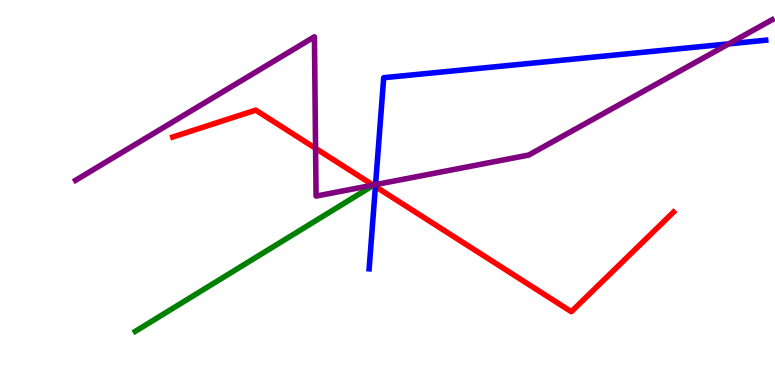[{'lines': ['blue', 'red'], 'intersections': [{'x': 4.84, 'y': 5.15}]}, {'lines': ['green', 'red'], 'intersections': []}, {'lines': ['purple', 'red'], 'intersections': [{'x': 4.07, 'y': 6.15}, {'x': 4.81, 'y': 5.19}]}, {'lines': ['blue', 'green'], 'intersections': []}, {'lines': ['blue', 'purple'], 'intersections': [{'x': 4.85, 'y': 5.2}, {'x': 9.4, 'y': 8.86}]}, {'lines': ['green', 'purple'], 'intersections': []}]